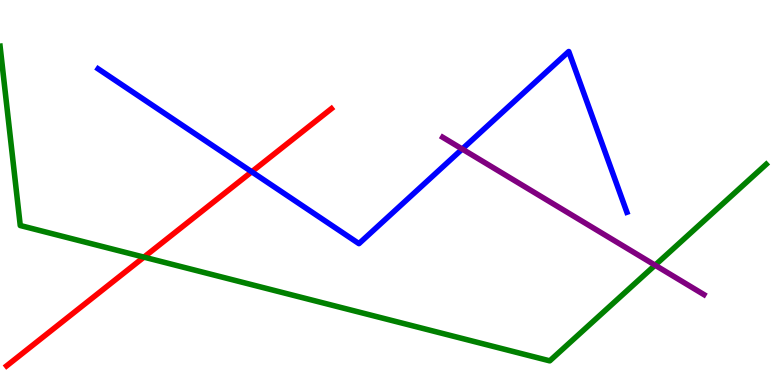[{'lines': ['blue', 'red'], 'intersections': [{'x': 3.25, 'y': 5.54}]}, {'lines': ['green', 'red'], 'intersections': [{'x': 1.86, 'y': 3.32}]}, {'lines': ['purple', 'red'], 'intersections': []}, {'lines': ['blue', 'green'], 'intersections': []}, {'lines': ['blue', 'purple'], 'intersections': [{'x': 5.96, 'y': 6.13}]}, {'lines': ['green', 'purple'], 'intersections': [{'x': 8.45, 'y': 3.11}]}]